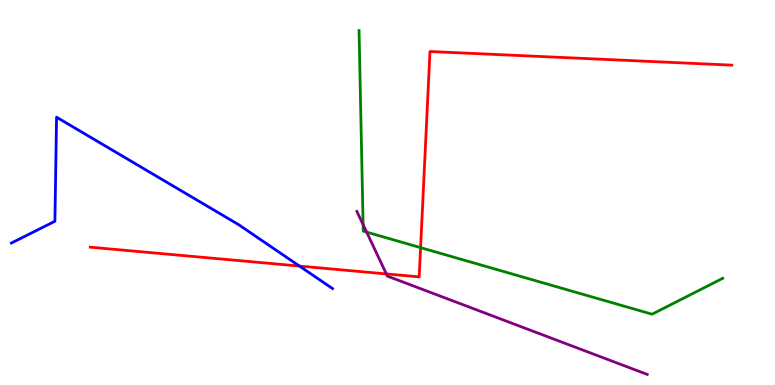[{'lines': ['blue', 'red'], 'intersections': [{'x': 3.86, 'y': 3.09}]}, {'lines': ['green', 'red'], 'intersections': [{'x': 5.43, 'y': 3.57}]}, {'lines': ['purple', 'red'], 'intersections': [{'x': 4.99, 'y': 2.89}]}, {'lines': ['blue', 'green'], 'intersections': []}, {'lines': ['blue', 'purple'], 'intersections': []}, {'lines': ['green', 'purple'], 'intersections': [{'x': 4.69, 'y': 4.16}, {'x': 4.73, 'y': 3.97}]}]